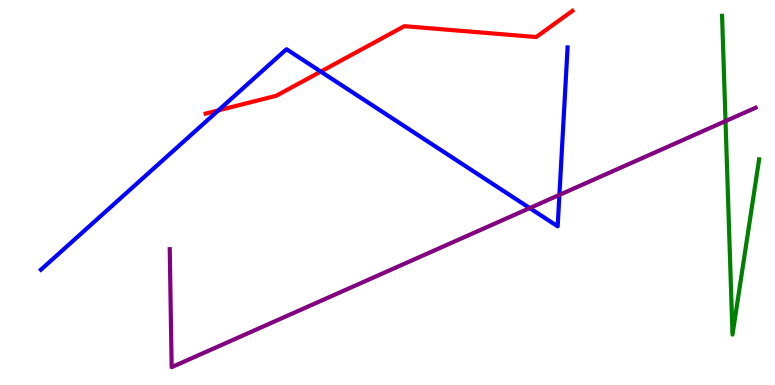[{'lines': ['blue', 'red'], 'intersections': [{'x': 2.82, 'y': 7.13}, {'x': 4.14, 'y': 8.14}]}, {'lines': ['green', 'red'], 'intersections': []}, {'lines': ['purple', 'red'], 'intersections': []}, {'lines': ['blue', 'green'], 'intersections': []}, {'lines': ['blue', 'purple'], 'intersections': [{'x': 6.84, 'y': 4.6}, {'x': 7.22, 'y': 4.94}]}, {'lines': ['green', 'purple'], 'intersections': [{'x': 9.36, 'y': 6.85}]}]